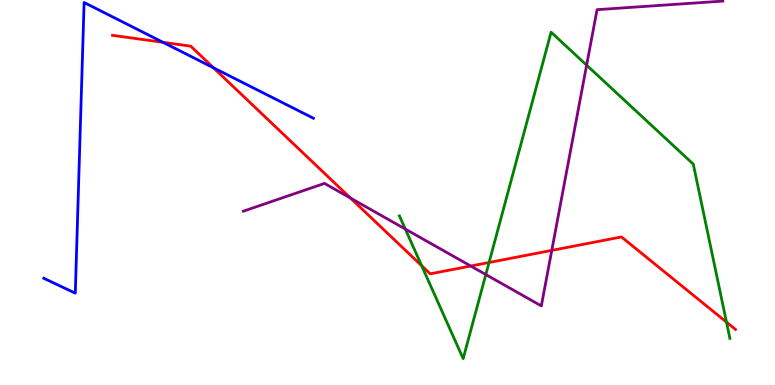[{'lines': ['blue', 'red'], 'intersections': [{'x': 2.1, 'y': 8.9}, {'x': 2.75, 'y': 8.24}]}, {'lines': ['green', 'red'], 'intersections': [{'x': 5.44, 'y': 3.1}, {'x': 6.31, 'y': 3.18}, {'x': 9.37, 'y': 1.63}]}, {'lines': ['purple', 'red'], 'intersections': [{'x': 4.52, 'y': 4.85}, {'x': 6.07, 'y': 3.09}, {'x': 7.12, 'y': 3.5}]}, {'lines': ['blue', 'green'], 'intersections': []}, {'lines': ['blue', 'purple'], 'intersections': []}, {'lines': ['green', 'purple'], 'intersections': [{'x': 5.23, 'y': 4.05}, {'x': 6.27, 'y': 2.87}, {'x': 7.57, 'y': 8.31}]}]